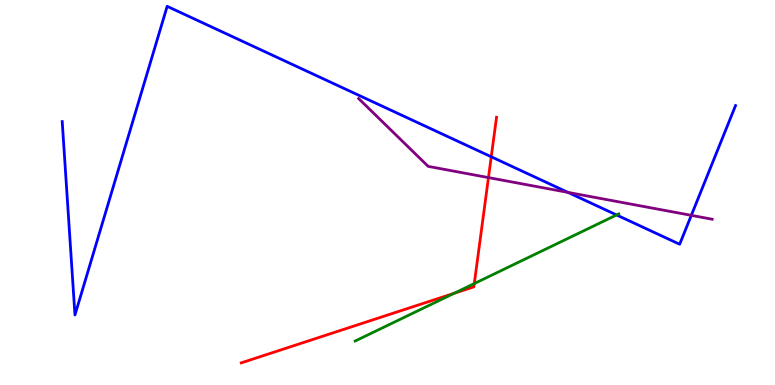[{'lines': ['blue', 'red'], 'intersections': [{'x': 6.34, 'y': 5.93}]}, {'lines': ['green', 'red'], 'intersections': [{'x': 5.86, 'y': 2.38}, {'x': 6.12, 'y': 2.63}]}, {'lines': ['purple', 'red'], 'intersections': [{'x': 6.3, 'y': 5.39}]}, {'lines': ['blue', 'green'], 'intersections': [{'x': 7.96, 'y': 4.42}]}, {'lines': ['blue', 'purple'], 'intersections': [{'x': 7.33, 'y': 5.0}, {'x': 8.92, 'y': 4.41}]}, {'lines': ['green', 'purple'], 'intersections': []}]